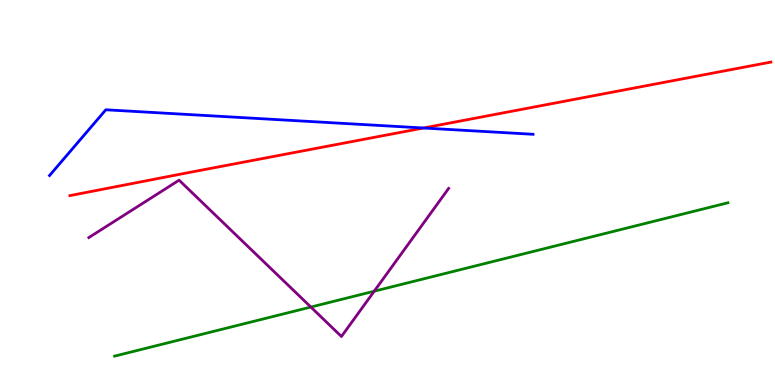[{'lines': ['blue', 'red'], 'intersections': [{'x': 5.46, 'y': 6.68}]}, {'lines': ['green', 'red'], 'intersections': []}, {'lines': ['purple', 'red'], 'intersections': []}, {'lines': ['blue', 'green'], 'intersections': []}, {'lines': ['blue', 'purple'], 'intersections': []}, {'lines': ['green', 'purple'], 'intersections': [{'x': 4.01, 'y': 2.02}, {'x': 4.83, 'y': 2.44}]}]